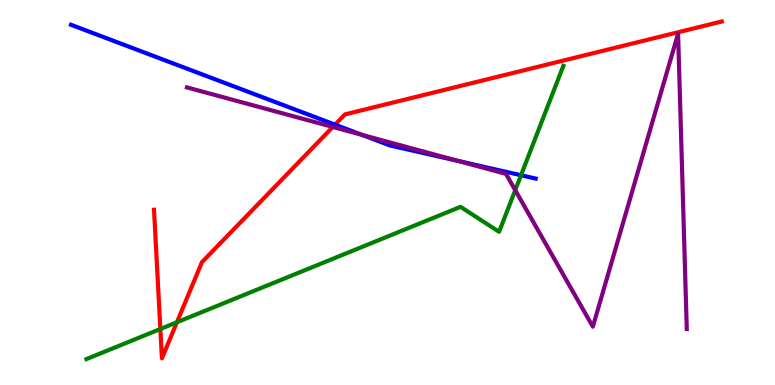[{'lines': ['blue', 'red'], 'intersections': [{'x': 4.32, 'y': 6.76}]}, {'lines': ['green', 'red'], 'intersections': [{'x': 2.07, 'y': 1.45}, {'x': 2.28, 'y': 1.63}]}, {'lines': ['purple', 'red'], 'intersections': [{'x': 4.29, 'y': 6.7}]}, {'lines': ['blue', 'green'], 'intersections': [{'x': 6.72, 'y': 5.45}]}, {'lines': ['blue', 'purple'], 'intersections': [{'x': 4.67, 'y': 6.5}, {'x': 5.92, 'y': 5.82}]}, {'lines': ['green', 'purple'], 'intersections': [{'x': 6.65, 'y': 5.06}]}]